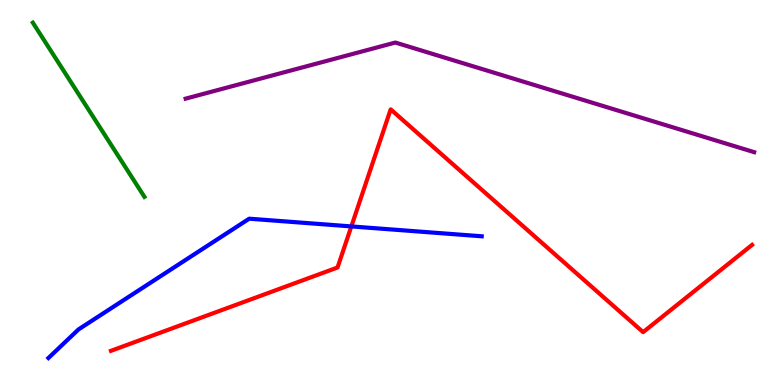[{'lines': ['blue', 'red'], 'intersections': [{'x': 4.53, 'y': 4.12}]}, {'lines': ['green', 'red'], 'intersections': []}, {'lines': ['purple', 'red'], 'intersections': []}, {'lines': ['blue', 'green'], 'intersections': []}, {'lines': ['blue', 'purple'], 'intersections': []}, {'lines': ['green', 'purple'], 'intersections': []}]